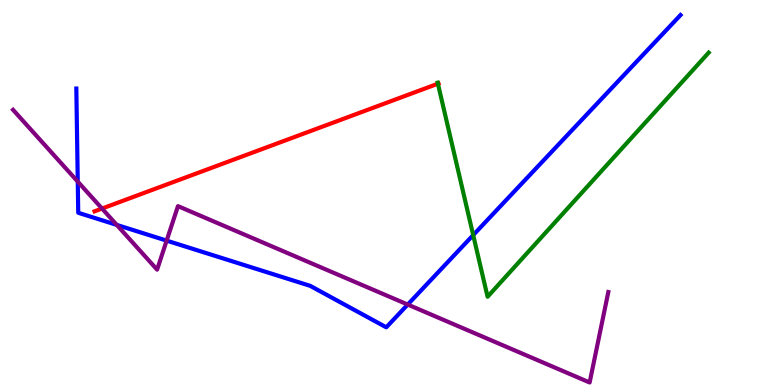[{'lines': ['blue', 'red'], 'intersections': []}, {'lines': ['green', 'red'], 'intersections': [{'x': 5.65, 'y': 7.83}]}, {'lines': ['purple', 'red'], 'intersections': [{'x': 1.32, 'y': 4.58}]}, {'lines': ['blue', 'green'], 'intersections': [{'x': 6.11, 'y': 3.89}]}, {'lines': ['blue', 'purple'], 'intersections': [{'x': 1.0, 'y': 5.28}, {'x': 1.51, 'y': 4.16}, {'x': 2.15, 'y': 3.75}, {'x': 5.26, 'y': 2.09}]}, {'lines': ['green', 'purple'], 'intersections': []}]